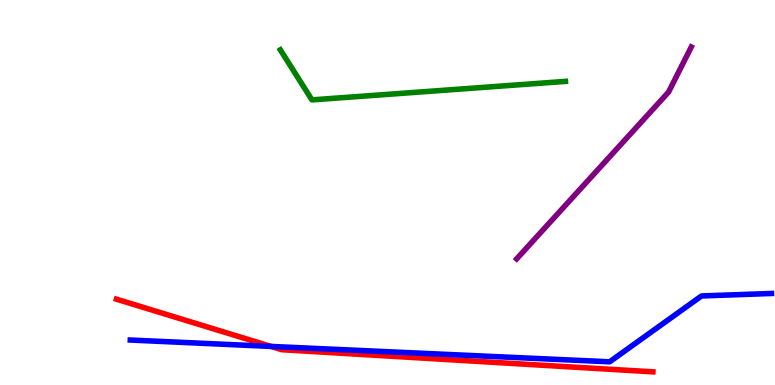[{'lines': ['blue', 'red'], 'intersections': [{'x': 3.5, 'y': 1.0}]}, {'lines': ['green', 'red'], 'intersections': []}, {'lines': ['purple', 'red'], 'intersections': []}, {'lines': ['blue', 'green'], 'intersections': []}, {'lines': ['blue', 'purple'], 'intersections': []}, {'lines': ['green', 'purple'], 'intersections': []}]